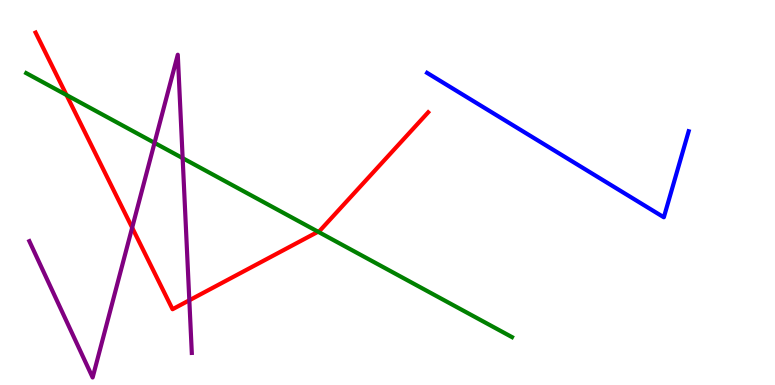[{'lines': ['blue', 'red'], 'intersections': []}, {'lines': ['green', 'red'], 'intersections': [{'x': 0.858, 'y': 7.53}, {'x': 4.1, 'y': 3.98}]}, {'lines': ['purple', 'red'], 'intersections': [{'x': 1.71, 'y': 4.09}, {'x': 2.44, 'y': 2.2}]}, {'lines': ['blue', 'green'], 'intersections': []}, {'lines': ['blue', 'purple'], 'intersections': []}, {'lines': ['green', 'purple'], 'intersections': [{'x': 1.99, 'y': 6.29}, {'x': 2.36, 'y': 5.89}]}]